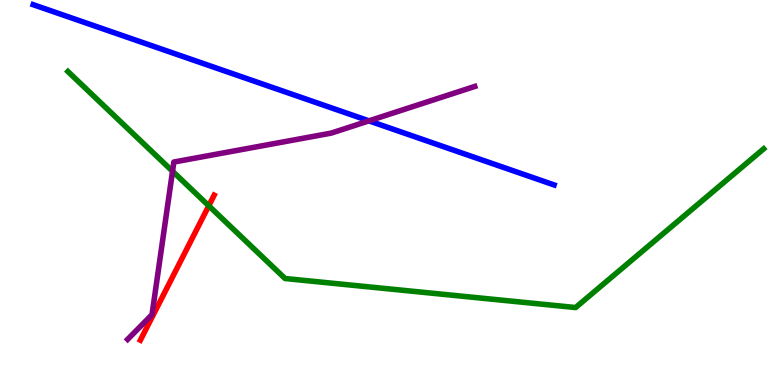[{'lines': ['blue', 'red'], 'intersections': []}, {'lines': ['green', 'red'], 'intersections': [{'x': 2.69, 'y': 4.65}]}, {'lines': ['purple', 'red'], 'intersections': []}, {'lines': ['blue', 'green'], 'intersections': []}, {'lines': ['blue', 'purple'], 'intersections': [{'x': 4.76, 'y': 6.86}]}, {'lines': ['green', 'purple'], 'intersections': [{'x': 2.23, 'y': 5.55}]}]